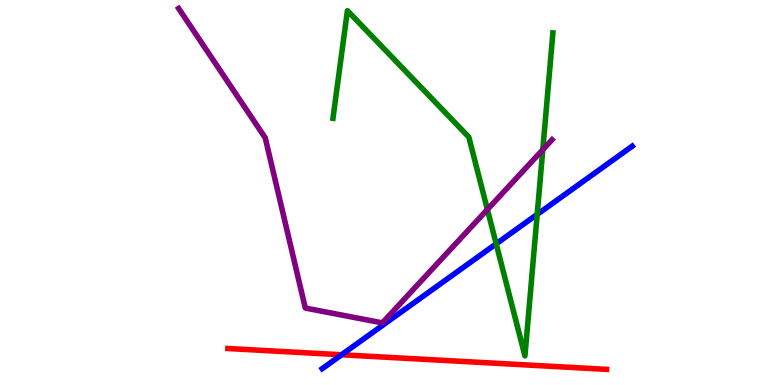[{'lines': ['blue', 'red'], 'intersections': [{'x': 4.41, 'y': 0.785}]}, {'lines': ['green', 'red'], 'intersections': []}, {'lines': ['purple', 'red'], 'intersections': []}, {'lines': ['blue', 'green'], 'intersections': [{'x': 6.4, 'y': 3.67}, {'x': 6.93, 'y': 4.43}]}, {'lines': ['blue', 'purple'], 'intersections': []}, {'lines': ['green', 'purple'], 'intersections': [{'x': 6.29, 'y': 4.56}, {'x': 7.0, 'y': 6.11}]}]